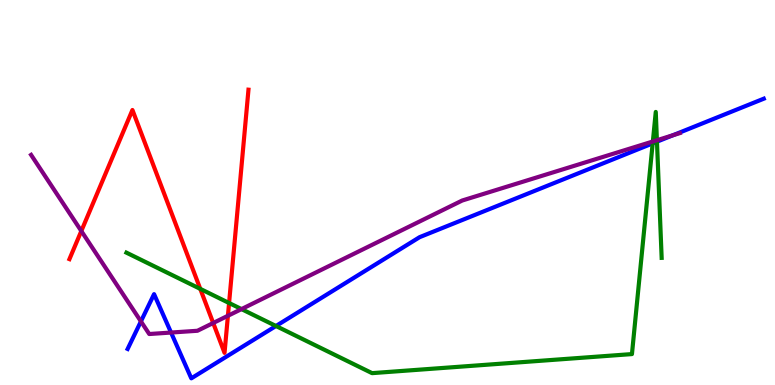[{'lines': ['blue', 'red'], 'intersections': []}, {'lines': ['green', 'red'], 'intersections': [{'x': 2.58, 'y': 2.5}, {'x': 2.96, 'y': 2.13}]}, {'lines': ['purple', 'red'], 'intersections': [{'x': 1.05, 'y': 4.0}, {'x': 2.75, 'y': 1.61}, {'x': 2.94, 'y': 1.8}]}, {'lines': ['blue', 'green'], 'intersections': [{'x': 3.56, 'y': 1.53}, {'x': 8.42, 'y': 6.28}, {'x': 8.48, 'y': 6.32}]}, {'lines': ['blue', 'purple'], 'intersections': [{'x': 1.82, 'y': 1.65}, {'x': 2.21, 'y': 1.36}, {'x': 8.68, 'y': 6.49}]}, {'lines': ['green', 'purple'], 'intersections': [{'x': 3.12, 'y': 1.97}, {'x': 8.42, 'y': 6.33}, {'x': 8.48, 'y': 6.36}]}]